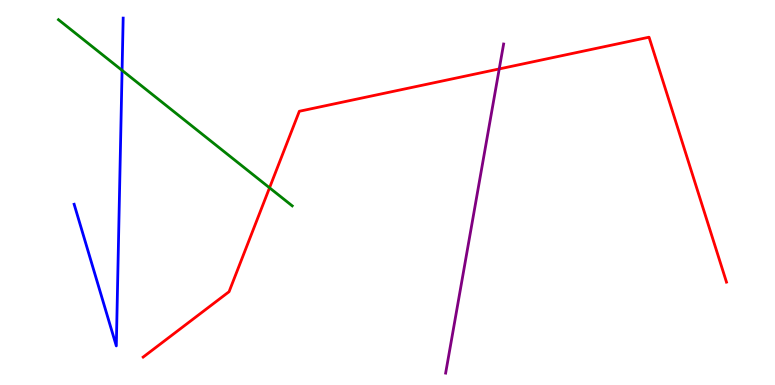[{'lines': ['blue', 'red'], 'intersections': []}, {'lines': ['green', 'red'], 'intersections': [{'x': 3.48, 'y': 5.12}]}, {'lines': ['purple', 'red'], 'intersections': [{'x': 6.44, 'y': 8.21}]}, {'lines': ['blue', 'green'], 'intersections': [{'x': 1.58, 'y': 8.17}]}, {'lines': ['blue', 'purple'], 'intersections': []}, {'lines': ['green', 'purple'], 'intersections': []}]